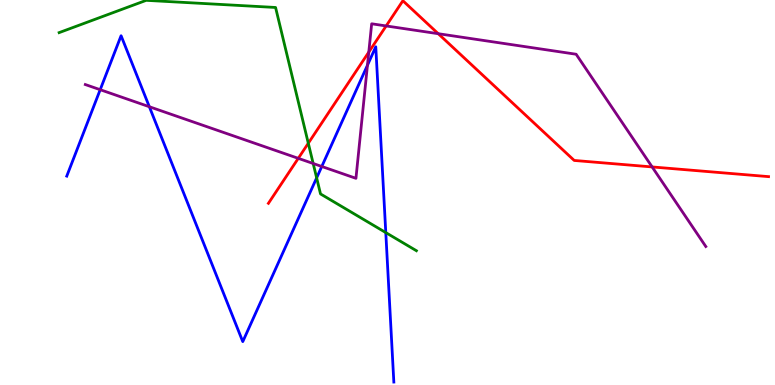[{'lines': ['blue', 'red'], 'intersections': []}, {'lines': ['green', 'red'], 'intersections': [{'x': 3.98, 'y': 6.28}]}, {'lines': ['purple', 'red'], 'intersections': [{'x': 3.85, 'y': 5.89}, {'x': 4.76, 'y': 8.65}, {'x': 4.98, 'y': 9.33}, {'x': 5.65, 'y': 9.12}, {'x': 8.41, 'y': 5.66}]}, {'lines': ['blue', 'green'], 'intersections': [{'x': 4.09, 'y': 5.38}, {'x': 4.98, 'y': 3.96}]}, {'lines': ['blue', 'purple'], 'intersections': [{'x': 1.29, 'y': 7.67}, {'x': 1.93, 'y': 7.23}, {'x': 4.15, 'y': 5.68}, {'x': 4.74, 'y': 8.31}]}, {'lines': ['green', 'purple'], 'intersections': [{'x': 4.04, 'y': 5.75}]}]